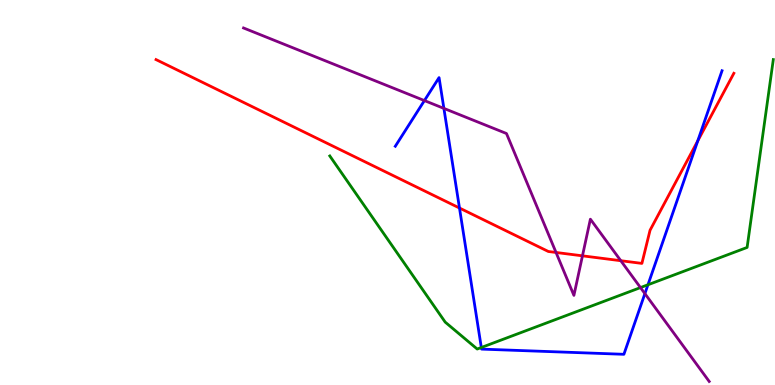[{'lines': ['blue', 'red'], 'intersections': [{'x': 5.93, 'y': 4.6}, {'x': 9.0, 'y': 6.34}]}, {'lines': ['green', 'red'], 'intersections': []}, {'lines': ['purple', 'red'], 'intersections': [{'x': 7.17, 'y': 3.44}, {'x': 7.52, 'y': 3.36}, {'x': 8.01, 'y': 3.23}]}, {'lines': ['blue', 'green'], 'intersections': [{'x': 6.21, 'y': 0.974}, {'x': 8.36, 'y': 2.6}]}, {'lines': ['blue', 'purple'], 'intersections': [{'x': 5.48, 'y': 7.39}, {'x': 5.73, 'y': 7.18}, {'x': 8.32, 'y': 2.37}]}, {'lines': ['green', 'purple'], 'intersections': [{'x': 8.26, 'y': 2.53}]}]